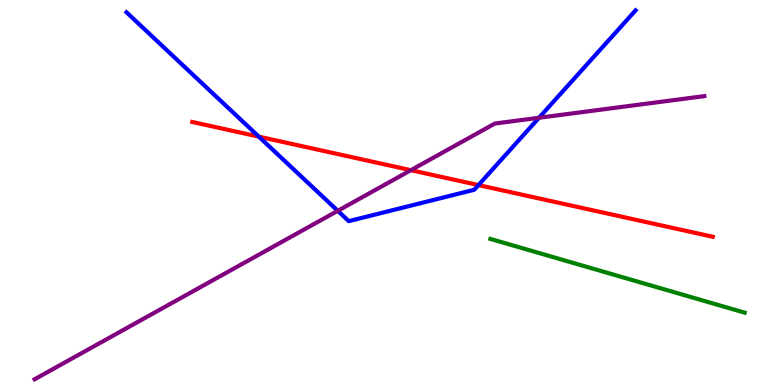[{'lines': ['blue', 'red'], 'intersections': [{'x': 3.34, 'y': 6.45}, {'x': 6.17, 'y': 5.19}]}, {'lines': ['green', 'red'], 'intersections': []}, {'lines': ['purple', 'red'], 'intersections': [{'x': 5.3, 'y': 5.58}]}, {'lines': ['blue', 'green'], 'intersections': []}, {'lines': ['blue', 'purple'], 'intersections': [{'x': 4.36, 'y': 4.52}, {'x': 6.95, 'y': 6.94}]}, {'lines': ['green', 'purple'], 'intersections': []}]